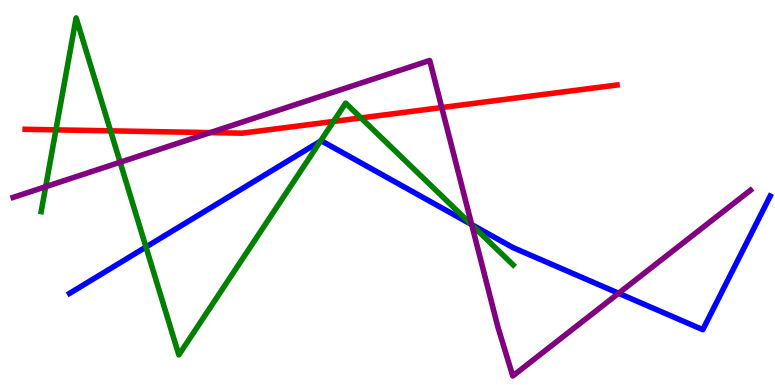[{'lines': ['blue', 'red'], 'intersections': []}, {'lines': ['green', 'red'], 'intersections': [{'x': 0.722, 'y': 6.63}, {'x': 1.43, 'y': 6.6}, {'x': 4.3, 'y': 6.85}, {'x': 4.66, 'y': 6.94}]}, {'lines': ['purple', 'red'], 'intersections': [{'x': 2.71, 'y': 6.56}, {'x': 5.7, 'y': 7.21}]}, {'lines': ['blue', 'green'], 'intersections': [{'x': 1.88, 'y': 3.58}, {'x': 4.13, 'y': 6.33}, {'x': 6.08, 'y': 4.18}]}, {'lines': ['blue', 'purple'], 'intersections': [{'x': 6.09, 'y': 4.17}, {'x': 7.98, 'y': 2.38}]}, {'lines': ['green', 'purple'], 'intersections': [{'x': 0.589, 'y': 5.15}, {'x': 1.55, 'y': 5.79}, {'x': 6.09, 'y': 4.16}]}]